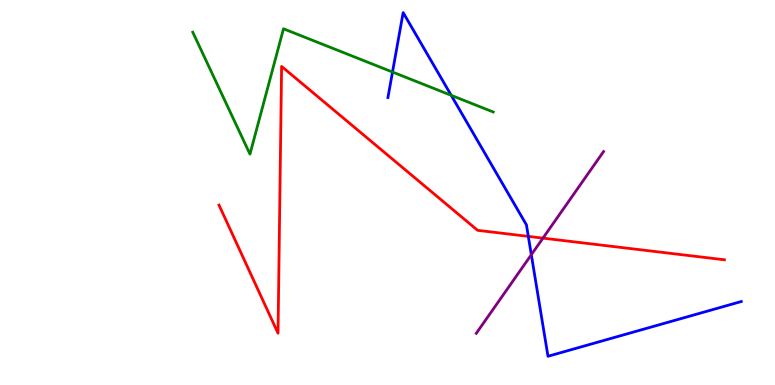[{'lines': ['blue', 'red'], 'intersections': [{'x': 6.82, 'y': 3.86}]}, {'lines': ['green', 'red'], 'intersections': []}, {'lines': ['purple', 'red'], 'intersections': [{'x': 7.01, 'y': 3.81}]}, {'lines': ['blue', 'green'], 'intersections': [{'x': 5.06, 'y': 8.13}, {'x': 5.82, 'y': 7.52}]}, {'lines': ['blue', 'purple'], 'intersections': [{'x': 6.86, 'y': 3.38}]}, {'lines': ['green', 'purple'], 'intersections': []}]